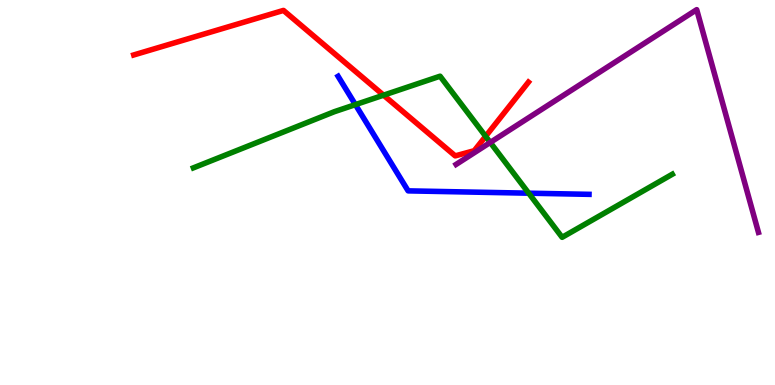[{'lines': ['blue', 'red'], 'intersections': []}, {'lines': ['green', 'red'], 'intersections': [{'x': 4.95, 'y': 7.53}, {'x': 6.27, 'y': 6.46}]}, {'lines': ['purple', 'red'], 'intersections': []}, {'lines': ['blue', 'green'], 'intersections': [{'x': 4.59, 'y': 7.28}, {'x': 6.82, 'y': 4.98}]}, {'lines': ['blue', 'purple'], 'intersections': []}, {'lines': ['green', 'purple'], 'intersections': [{'x': 6.33, 'y': 6.3}]}]